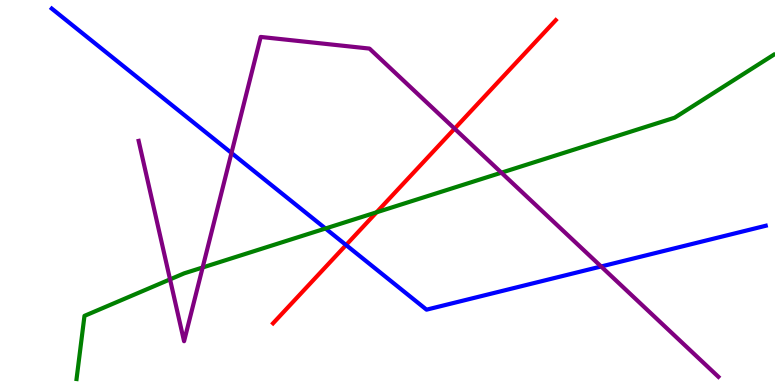[{'lines': ['blue', 'red'], 'intersections': [{'x': 4.47, 'y': 3.64}]}, {'lines': ['green', 'red'], 'intersections': [{'x': 4.86, 'y': 4.49}]}, {'lines': ['purple', 'red'], 'intersections': [{'x': 5.87, 'y': 6.66}]}, {'lines': ['blue', 'green'], 'intersections': [{'x': 4.2, 'y': 4.06}]}, {'lines': ['blue', 'purple'], 'intersections': [{'x': 2.99, 'y': 6.03}, {'x': 7.76, 'y': 3.08}]}, {'lines': ['green', 'purple'], 'intersections': [{'x': 2.19, 'y': 2.74}, {'x': 2.61, 'y': 3.05}, {'x': 6.47, 'y': 5.51}]}]